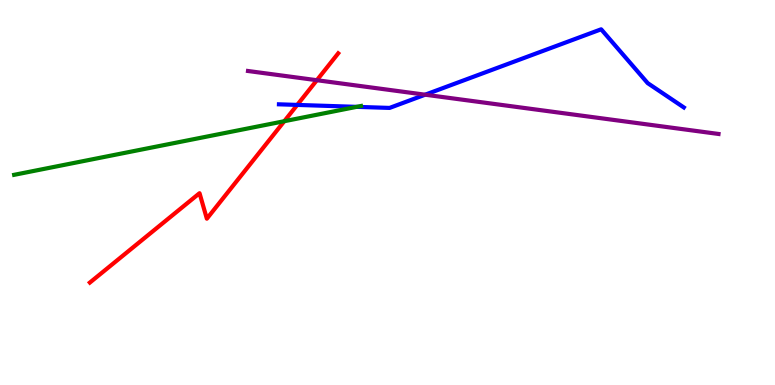[{'lines': ['blue', 'red'], 'intersections': [{'x': 3.84, 'y': 7.27}]}, {'lines': ['green', 'red'], 'intersections': [{'x': 3.67, 'y': 6.85}]}, {'lines': ['purple', 'red'], 'intersections': [{'x': 4.09, 'y': 7.92}]}, {'lines': ['blue', 'green'], 'intersections': [{'x': 4.6, 'y': 7.22}]}, {'lines': ['blue', 'purple'], 'intersections': [{'x': 5.49, 'y': 7.54}]}, {'lines': ['green', 'purple'], 'intersections': []}]